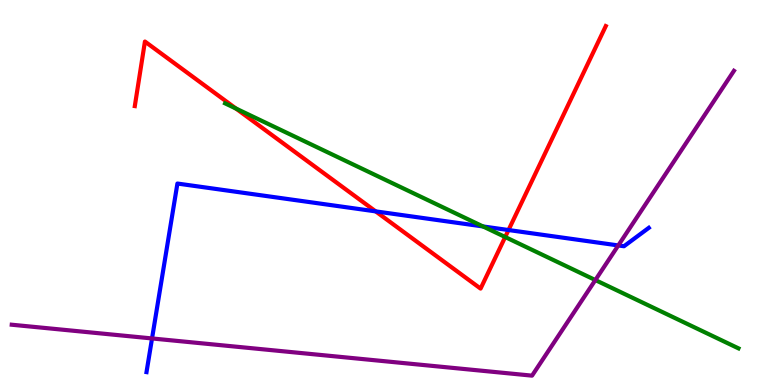[{'lines': ['blue', 'red'], 'intersections': [{'x': 4.85, 'y': 4.51}, {'x': 6.56, 'y': 4.03}]}, {'lines': ['green', 'red'], 'intersections': [{'x': 3.04, 'y': 7.18}, {'x': 6.52, 'y': 3.84}]}, {'lines': ['purple', 'red'], 'intersections': []}, {'lines': ['blue', 'green'], 'intersections': [{'x': 6.23, 'y': 4.12}]}, {'lines': ['blue', 'purple'], 'intersections': [{'x': 1.96, 'y': 1.21}, {'x': 7.98, 'y': 3.62}]}, {'lines': ['green', 'purple'], 'intersections': [{'x': 7.68, 'y': 2.73}]}]